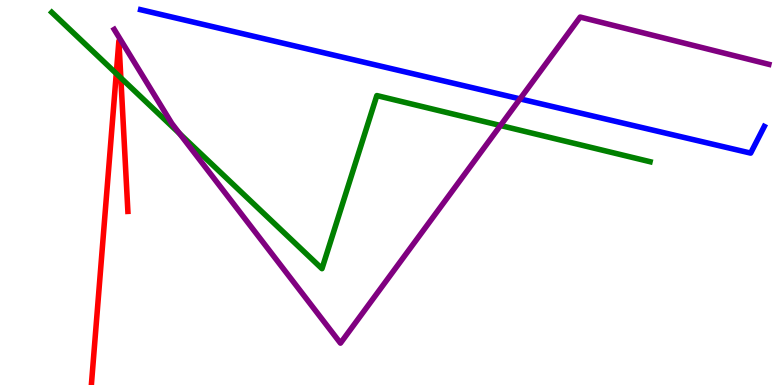[{'lines': ['blue', 'red'], 'intersections': []}, {'lines': ['green', 'red'], 'intersections': [{'x': 1.5, 'y': 8.09}, {'x': 1.56, 'y': 7.98}]}, {'lines': ['purple', 'red'], 'intersections': []}, {'lines': ['blue', 'green'], 'intersections': []}, {'lines': ['blue', 'purple'], 'intersections': [{'x': 6.71, 'y': 7.43}]}, {'lines': ['green', 'purple'], 'intersections': [{'x': 2.32, 'y': 6.53}, {'x': 6.46, 'y': 6.74}]}]